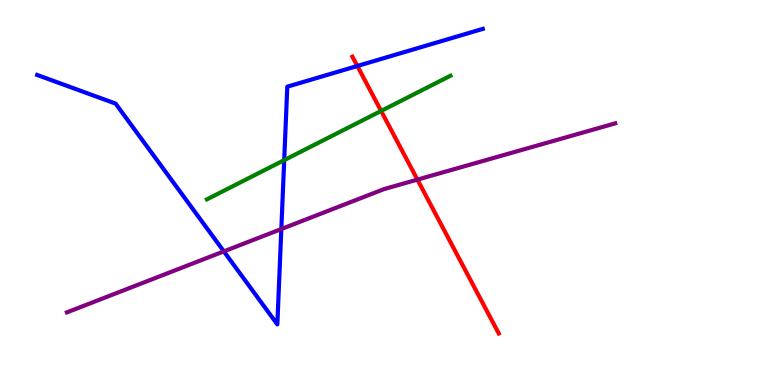[{'lines': ['blue', 'red'], 'intersections': [{'x': 4.61, 'y': 8.29}]}, {'lines': ['green', 'red'], 'intersections': [{'x': 4.92, 'y': 7.12}]}, {'lines': ['purple', 'red'], 'intersections': [{'x': 5.39, 'y': 5.33}]}, {'lines': ['blue', 'green'], 'intersections': [{'x': 3.67, 'y': 5.84}]}, {'lines': ['blue', 'purple'], 'intersections': [{'x': 2.89, 'y': 3.47}, {'x': 3.63, 'y': 4.05}]}, {'lines': ['green', 'purple'], 'intersections': []}]